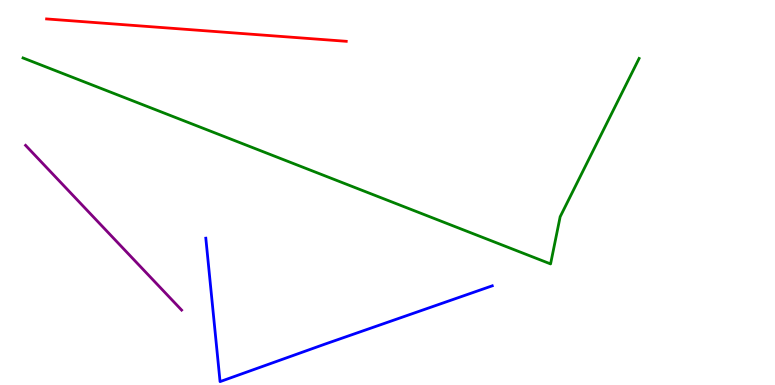[{'lines': ['blue', 'red'], 'intersections': []}, {'lines': ['green', 'red'], 'intersections': []}, {'lines': ['purple', 'red'], 'intersections': []}, {'lines': ['blue', 'green'], 'intersections': []}, {'lines': ['blue', 'purple'], 'intersections': []}, {'lines': ['green', 'purple'], 'intersections': []}]